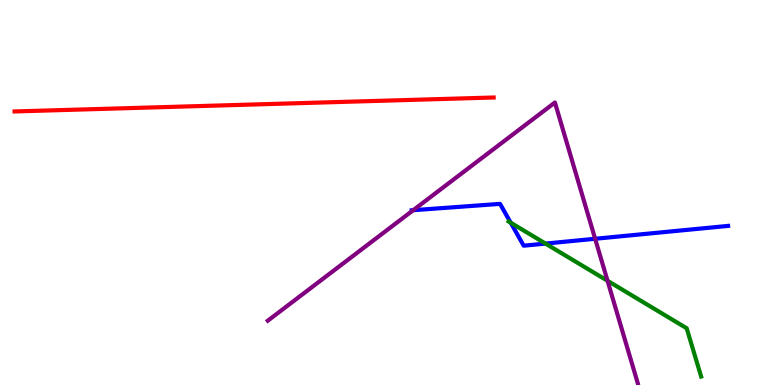[{'lines': ['blue', 'red'], 'intersections': []}, {'lines': ['green', 'red'], 'intersections': []}, {'lines': ['purple', 'red'], 'intersections': []}, {'lines': ['blue', 'green'], 'intersections': [{'x': 6.59, 'y': 4.22}, {'x': 7.04, 'y': 3.67}]}, {'lines': ['blue', 'purple'], 'intersections': [{'x': 5.33, 'y': 4.54}, {'x': 7.68, 'y': 3.8}]}, {'lines': ['green', 'purple'], 'intersections': [{'x': 7.84, 'y': 2.71}]}]